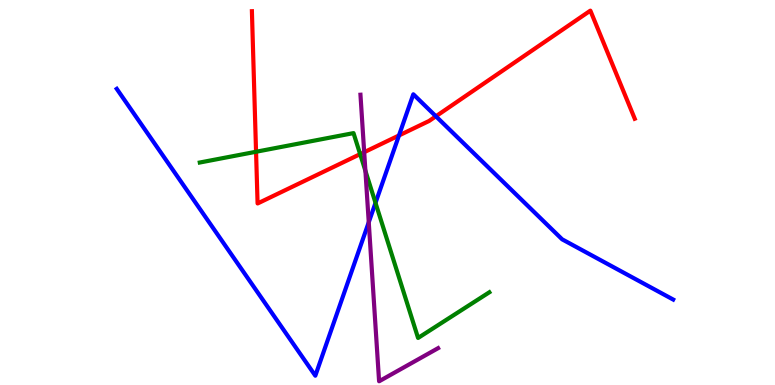[{'lines': ['blue', 'red'], 'intersections': [{'x': 5.15, 'y': 6.48}, {'x': 5.62, 'y': 6.98}]}, {'lines': ['green', 'red'], 'intersections': [{'x': 3.3, 'y': 6.06}, {'x': 4.65, 'y': 6.0}]}, {'lines': ['purple', 'red'], 'intersections': [{'x': 4.7, 'y': 6.05}]}, {'lines': ['blue', 'green'], 'intersections': [{'x': 4.85, 'y': 4.73}]}, {'lines': ['blue', 'purple'], 'intersections': [{'x': 4.76, 'y': 4.23}]}, {'lines': ['green', 'purple'], 'intersections': [{'x': 4.71, 'y': 5.56}]}]